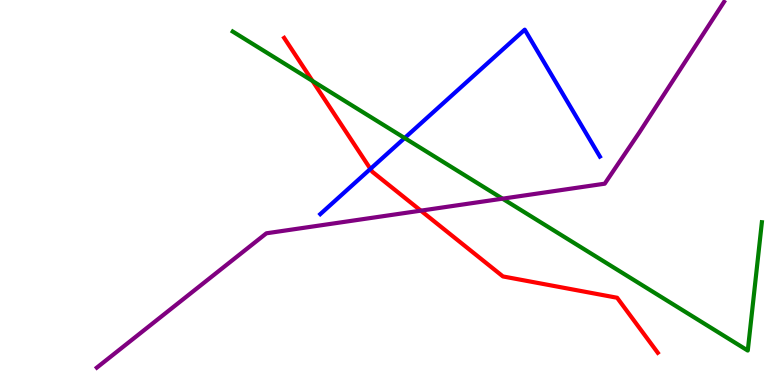[{'lines': ['blue', 'red'], 'intersections': [{'x': 4.78, 'y': 5.61}]}, {'lines': ['green', 'red'], 'intersections': [{'x': 4.03, 'y': 7.9}]}, {'lines': ['purple', 'red'], 'intersections': [{'x': 5.43, 'y': 4.53}]}, {'lines': ['blue', 'green'], 'intersections': [{'x': 5.22, 'y': 6.41}]}, {'lines': ['blue', 'purple'], 'intersections': []}, {'lines': ['green', 'purple'], 'intersections': [{'x': 6.48, 'y': 4.84}]}]